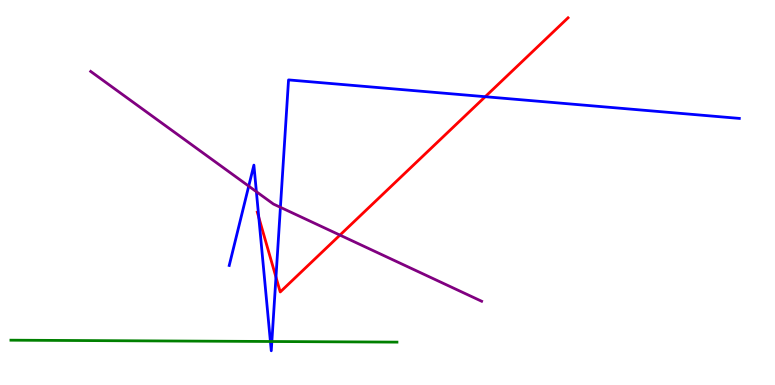[{'lines': ['blue', 'red'], 'intersections': [{'x': 3.34, 'y': 4.35}, {'x': 3.56, 'y': 2.8}, {'x': 6.26, 'y': 7.49}]}, {'lines': ['green', 'red'], 'intersections': []}, {'lines': ['purple', 'red'], 'intersections': [{'x': 4.39, 'y': 3.89}]}, {'lines': ['blue', 'green'], 'intersections': [{'x': 3.49, 'y': 1.13}, {'x': 3.51, 'y': 1.13}]}, {'lines': ['blue', 'purple'], 'intersections': [{'x': 3.21, 'y': 5.17}, {'x': 3.31, 'y': 5.02}, {'x': 3.62, 'y': 4.62}]}, {'lines': ['green', 'purple'], 'intersections': []}]